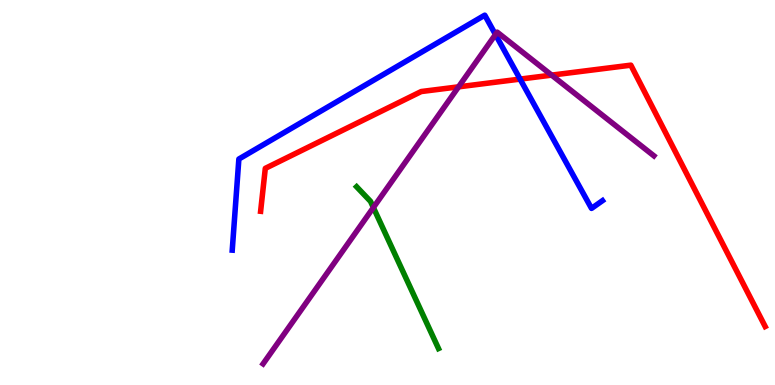[{'lines': ['blue', 'red'], 'intersections': [{'x': 6.71, 'y': 7.95}]}, {'lines': ['green', 'red'], 'intersections': []}, {'lines': ['purple', 'red'], 'intersections': [{'x': 5.92, 'y': 7.74}, {'x': 7.12, 'y': 8.05}]}, {'lines': ['blue', 'green'], 'intersections': []}, {'lines': ['blue', 'purple'], 'intersections': [{'x': 6.39, 'y': 9.1}]}, {'lines': ['green', 'purple'], 'intersections': [{'x': 4.82, 'y': 4.61}]}]